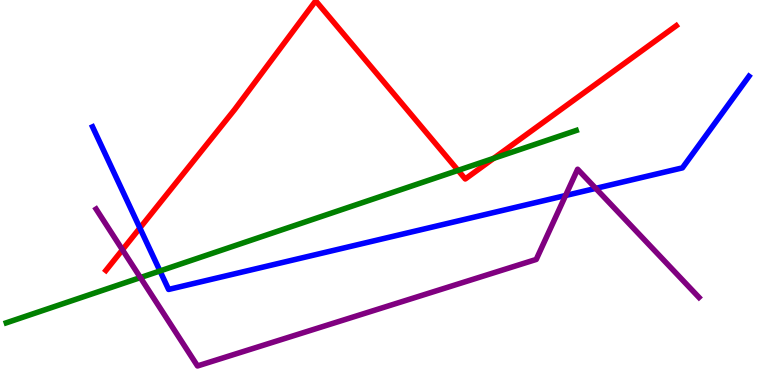[{'lines': ['blue', 'red'], 'intersections': [{'x': 1.8, 'y': 4.08}]}, {'lines': ['green', 'red'], 'intersections': [{'x': 5.91, 'y': 5.57}, {'x': 6.37, 'y': 5.89}]}, {'lines': ['purple', 'red'], 'intersections': [{'x': 1.58, 'y': 3.51}]}, {'lines': ['blue', 'green'], 'intersections': [{'x': 2.06, 'y': 2.96}]}, {'lines': ['blue', 'purple'], 'intersections': [{'x': 7.3, 'y': 4.92}, {'x': 7.69, 'y': 5.11}]}, {'lines': ['green', 'purple'], 'intersections': [{'x': 1.81, 'y': 2.79}]}]